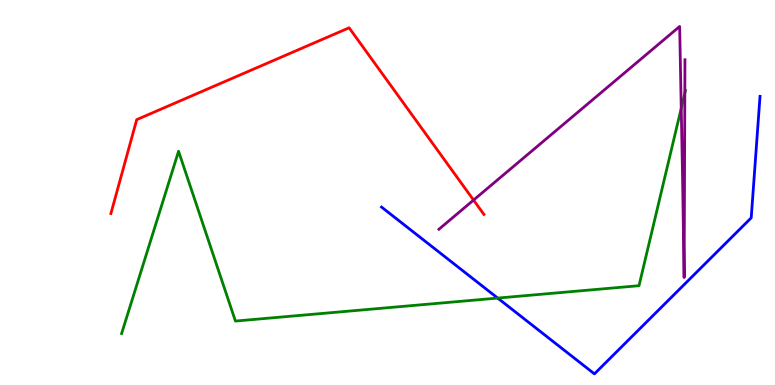[{'lines': ['blue', 'red'], 'intersections': []}, {'lines': ['green', 'red'], 'intersections': []}, {'lines': ['purple', 'red'], 'intersections': [{'x': 6.11, 'y': 4.8}]}, {'lines': ['blue', 'green'], 'intersections': [{'x': 6.42, 'y': 2.26}]}, {'lines': ['blue', 'purple'], 'intersections': []}, {'lines': ['green', 'purple'], 'intersections': [{'x': 8.79, 'y': 7.19}, {'x': 8.84, 'y': 7.58}]}]